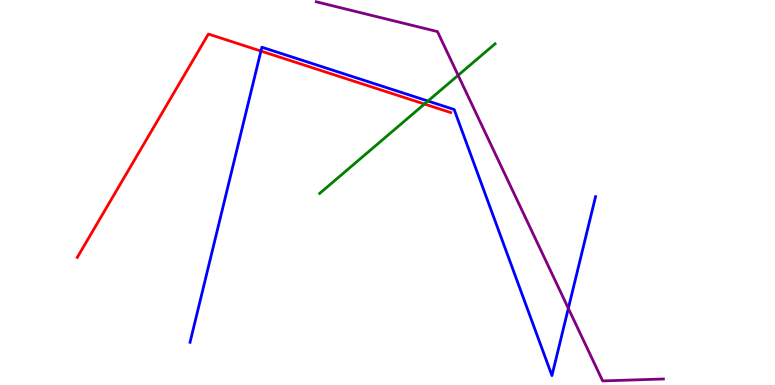[{'lines': ['blue', 'red'], 'intersections': [{'x': 3.37, 'y': 8.67}]}, {'lines': ['green', 'red'], 'intersections': [{'x': 5.48, 'y': 7.3}]}, {'lines': ['purple', 'red'], 'intersections': []}, {'lines': ['blue', 'green'], 'intersections': [{'x': 5.52, 'y': 7.38}]}, {'lines': ['blue', 'purple'], 'intersections': [{'x': 7.33, 'y': 1.99}]}, {'lines': ['green', 'purple'], 'intersections': [{'x': 5.91, 'y': 8.04}]}]